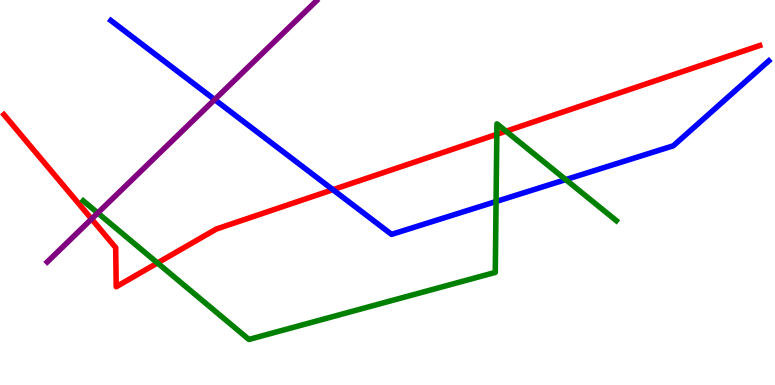[{'lines': ['blue', 'red'], 'intersections': [{'x': 4.3, 'y': 5.07}]}, {'lines': ['green', 'red'], 'intersections': [{'x': 2.03, 'y': 3.17}, {'x': 6.41, 'y': 6.51}, {'x': 6.53, 'y': 6.59}]}, {'lines': ['purple', 'red'], 'intersections': [{'x': 1.18, 'y': 4.31}]}, {'lines': ['blue', 'green'], 'intersections': [{'x': 6.4, 'y': 4.77}, {'x': 7.3, 'y': 5.33}]}, {'lines': ['blue', 'purple'], 'intersections': [{'x': 2.77, 'y': 7.41}]}, {'lines': ['green', 'purple'], 'intersections': [{'x': 1.26, 'y': 4.47}]}]